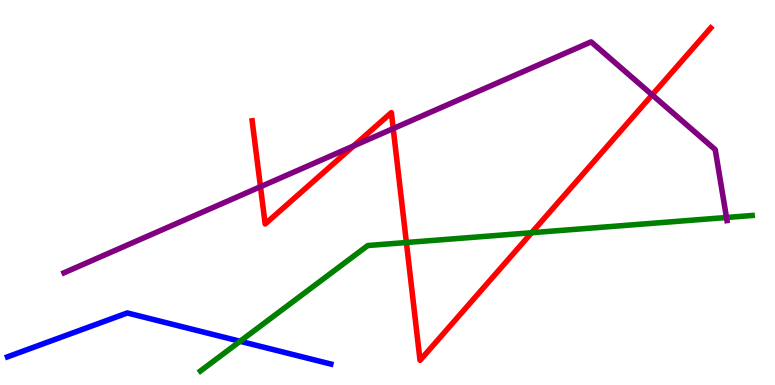[{'lines': ['blue', 'red'], 'intersections': []}, {'lines': ['green', 'red'], 'intersections': [{'x': 5.24, 'y': 3.7}, {'x': 6.86, 'y': 3.96}]}, {'lines': ['purple', 'red'], 'intersections': [{'x': 3.36, 'y': 5.15}, {'x': 4.56, 'y': 6.21}, {'x': 5.07, 'y': 6.66}, {'x': 8.42, 'y': 7.54}]}, {'lines': ['blue', 'green'], 'intersections': [{'x': 3.1, 'y': 1.14}]}, {'lines': ['blue', 'purple'], 'intersections': []}, {'lines': ['green', 'purple'], 'intersections': [{'x': 9.37, 'y': 4.35}]}]